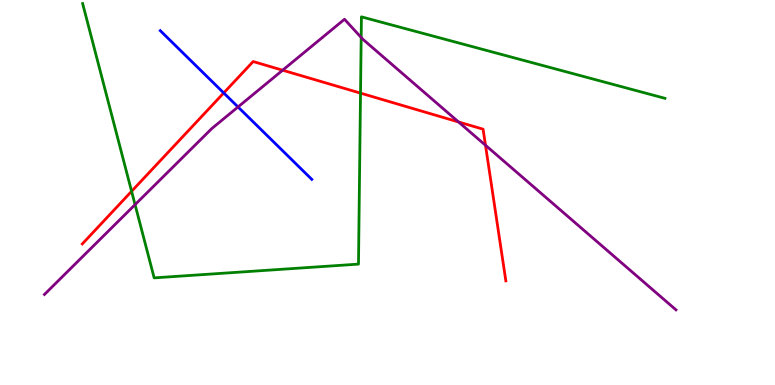[{'lines': ['blue', 'red'], 'intersections': [{'x': 2.89, 'y': 7.59}]}, {'lines': ['green', 'red'], 'intersections': [{'x': 1.7, 'y': 5.03}, {'x': 4.65, 'y': 7.58}]}, {'lines': ['purple', 'red'], 'intersections': [{'x': 3.65, 'y': 8.18}, {'x': 5.92, 'y': 6.83}, {'x': 6.26, 'y': 6.23}]}, {'lines': ['blue', 'green'], 'intersections': []}, {'lines': ['blue', 'purple'], 'intersections': [{'x': 3.07, 'y': 7.22}]}, {'lines': ['green', 'purple'], 'intersections': [{'x': 1.74, 'y': 4.68}, {'x': 4.66, 'y': 9.03}]}]